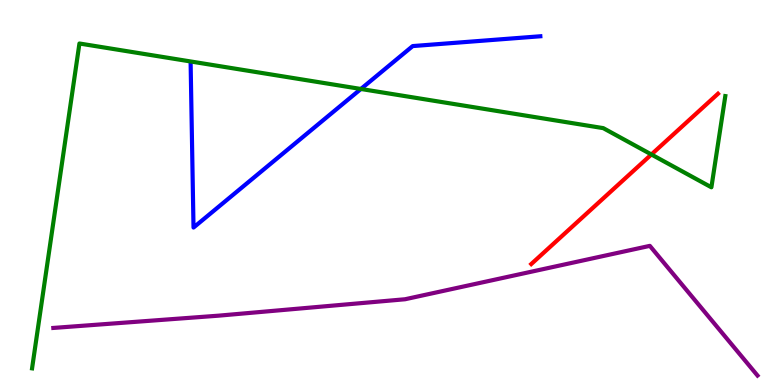[{'lines': ['blue', 'red'], 'intersections': []}, {'lines': ['green', 'red'], 'intersections': [{'x': 8.41, 'y': 5.99}]}, {'lines': ['purple', 'red'], 'intersections': []}, {'lines': ['blue', 'green'], 'intersections': [{'x': 4.66, 'y': 7.69}]}, {'lines': ['blue', 'purple'], 'intersections': []}, {'lines': ['green', 'purple'], 'intersections': []}]